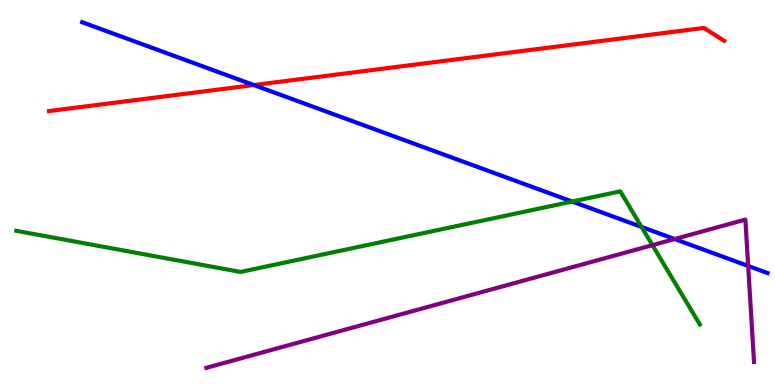[{'lines': ['blue', 'red'], 'intersections': [{'x': 3.28, 'y': 7.79}]}, {'lines': ['green', 'red'], 'intersections': []}, {'lines': ['purple', 'red'], 'intersections': []}, {'lines': ['blue', 'green'], 'intersections': [{'x': 7.38, 'y': 4.76}, {'x': 8.28, 'y': 4.11}]}, {'lines': ['blue', 'purple'], 'intersections': [{'x': 8.71, 'y': 3.79}, {'x': 9.65, 'y': 3.09}]}, {'lines': ['green', 'purple'], 'intersections': [{'x': 8.42, 'y': 3.63}]}]